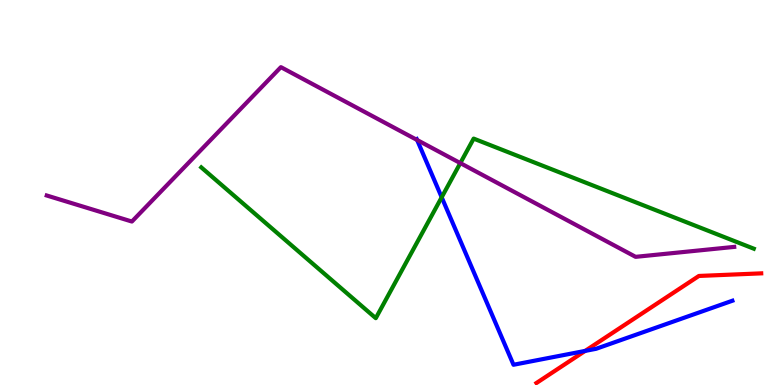[{'lines': ['blue', 'red'], 'intersections': [{'x': 7.55, 'y': 0.885}]}, {'lines': ['green', 'red'], 'intersections': []}, {'lines': ['purple', 'red'], 'intersections': []}, {'lines': ['blue', 'green'], 'intersections': [{'x': 5.7, 'y': 4.88}]}, {'lines': ['blue', 'purple'], 'intersections': [{'x': 5.38, 'y': 6.36}]}, {'lines': ['green', 'purple'], 'intersections': [{'x': 5.94, 'y': 5.76}]}]